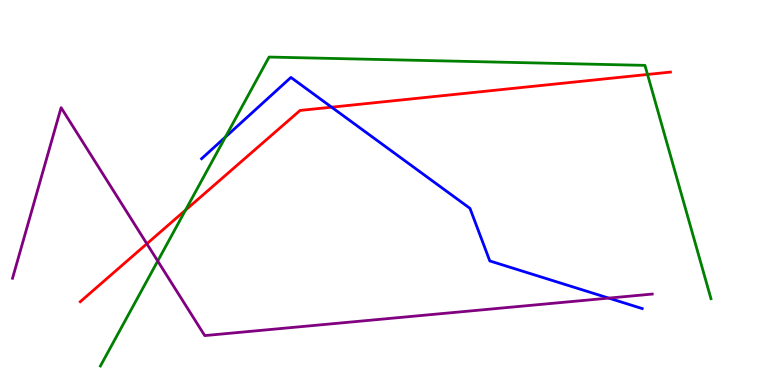[{'lines': ['blue', 'red'], 'intersections': [{'x': 4.28, 'y': 7.22}]}, {'lines': ['green', 'red'], 'intersections': [{'x': 2.39, 'y': 4.54}, {'x': 8.36, 'y': 8.07}]}, {'lines': ['purple', 'red'], 'intersections': [{'x': 1.89, 'y': 3.67}]}, {'lines': ['blue', 'green'], 'intersections': [{'x': 2.91, 'y': 6.44}]}, {'lines': ['blue', 'purple'], 'intersections': [{'x': 7.85, 'y': 2.26}]}, {'lines': ['green', 'purple'], 'intersections': [{'x': 2.04, 'y': 3.22}]}]